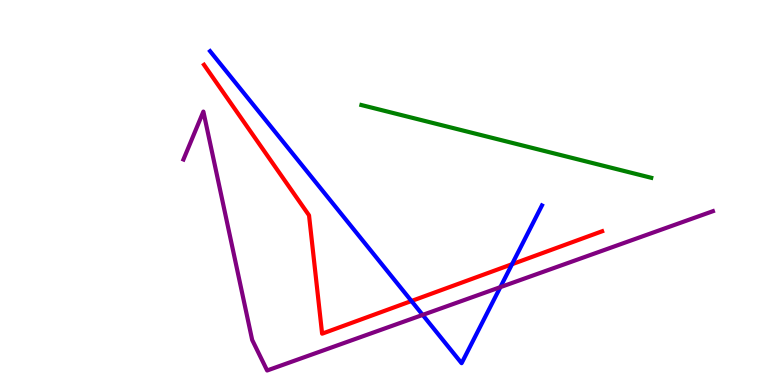[{'lines': ['blue', 'red'], 'intersections': [{'x': 5.31, 'y': 2.18}, {'x': 6.61, 'y': 3.14}]}, {'lines': ['green', 'red'], 'intersections': []}, {'lines': ['purple', 'red'], 'intersections': []}, {'lines': ['blue', 'green'], 'intersections': []}, {'lines': ['blue', 'purple'], 'intersections': [{'x': 5.45, 'y': 1.82}, {'x': 6.46, 'y': 2.54}]}, {'lines': ['green', 'purple'], 'intersections': []}]